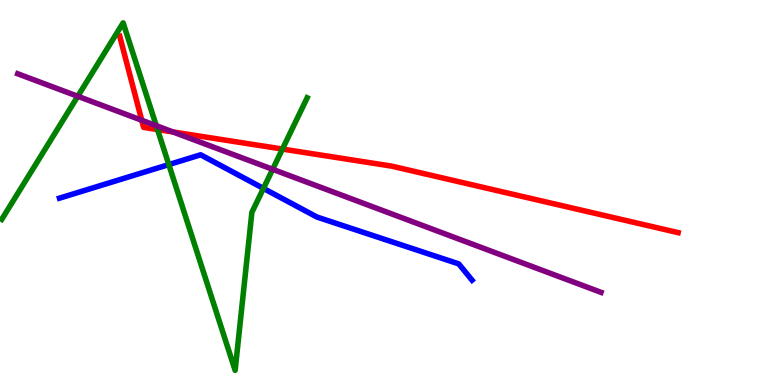[{'lines': ['blue', 'red'], 'intersections': []}, {'lines': ['green', 'red'], 'intersections': [{'x': 2.03, 'y': 6.64}, {'x': 3.64, 'y': 6.13}]}, {'lines': ['purple', 'red'], 'intersections': [{'x': 1.83, 'y': 6.88}, {'x': 2.23, 'y': 6.57}]}, {'lines': ['blue', 'green'], 'intersections': [{'x': 2.18, 'y': 5.73}, {'x': 3.4, 'y': 5.11}]}, {'lines': ['blue', 'purple'], 'intersections': []}, {'lines': ['green', 'purple'], 'intersections': [{'x': 1.0, 'y': 7.5}, {'x': 2.02, 'y': 6.74}, {'x': 3.52, 'y': 5.6}]}]